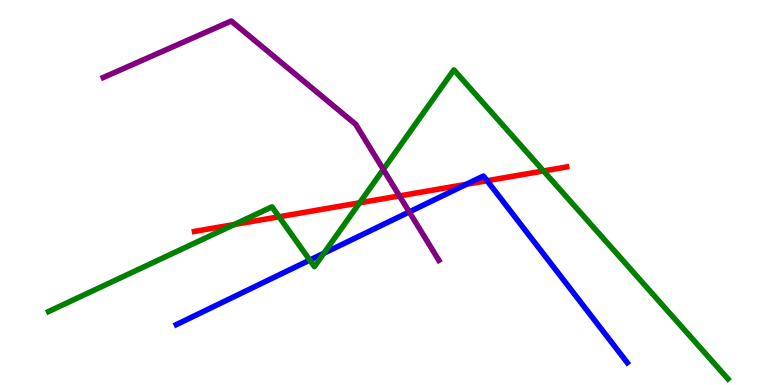[{'lines': ['blue', 'red'], 'intersections': [{'x': 6.02, 'y': 5.21}, {'x': 6.28, 'y': 5.31}]}, {'lines': ['green', 'red'], 'intersections': [{'x': 3.02, 'y': 4.17}, {'x': 3.6, 'y': 4.37}, {'x': 4.64, 'y': 4.73}, {'x': 7.01, 'y': 5.56}]}, {'lines': ['purple', 'red'], 'intersections': [{'x': 5.15, 'y': 4.91}]}, {'lines': ['blue', 'green'], 'intersections': [{'x': 4.0, 'y': 3.24}, {'x': 4.18, 'y': 3.42}]}, {'lines': ['blue', 'purple'], 'intersections': [{'x': 5.28, 'y': 4.5}]}, {'lines': ['green', 'purple'], 'intersections': [{'x': 4.95, 'y': 5.6}]}]